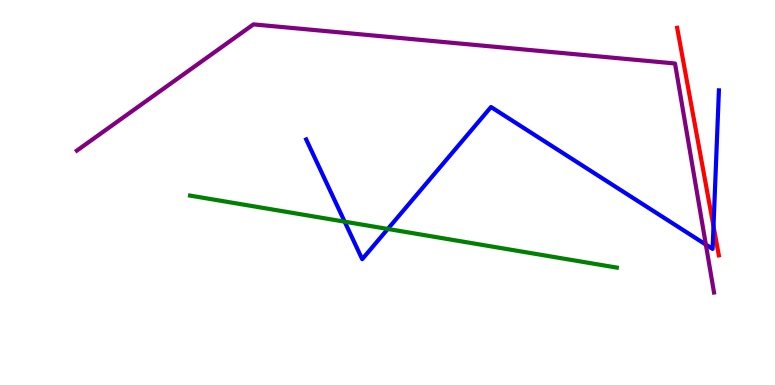[{'lines': ['blue', 'red'], 'intersections': [{'x': 9.21, 'y': 4.12}]}, {'lines': ['green', 'red'], 'intersections': []}, {'lines': ['purple', 'red'], 'intersections': []}, {'lines': ['blue', 'green'], 'intersections': [{'x': 4.45, 'y': 4.24}, {'x': 5.0, 'y': 4.05}]}, {'lines': ['blue', 'purple'], 'intersections': [{'x': 9.11, 'y': 3.65}]}, {'lines': ['green', 'purple'], 'intersections': []}]